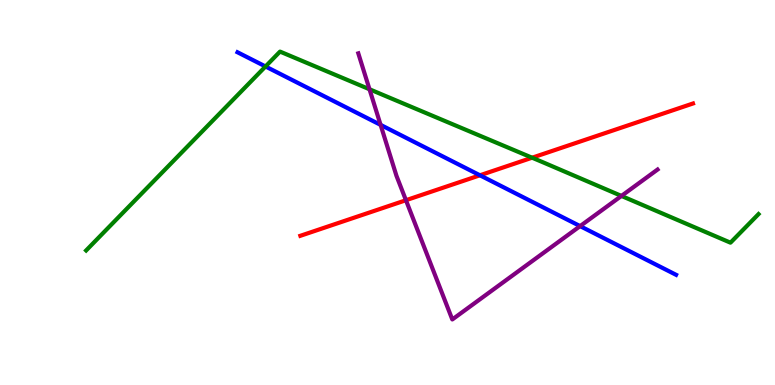[{'lines': ['blue', 'red'], 'intersections': [{'x': 6.19, 'y': 5.45}]}, {'lines': ['green', 'red'], 'intersections': [{'x': 6.87, 'y': 5.9}]}, {'lines': ['purple', 'red'], 'intersections': [{'x': 5.24, 'y': 4.8}]}, {'lines': ['blue', 'green'], 'intersections': [{'x': 3.43, 'y': 8.27}]}, {'lines': ['blue', 'purple'], 'intersections': [{'x': 4.91, 'y': 6.76}, {'x': 7.49, 'y': 4.13}]}, {'lines': ['green', 'purple'], 'intersections': [{'x': 4.77, 'y': 7.68}, {'x': 8.02, 'y': 4.91}]}]